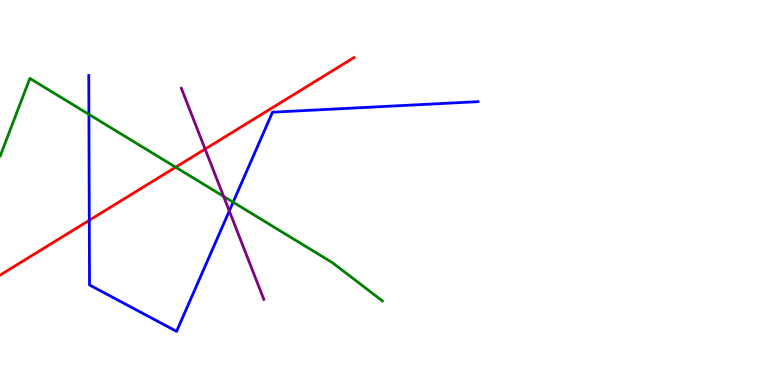[{'lines': ['blue', 'red'], 'intersections': [{'x': 1.15, 'y': 4.28}]}, {'lines': ['green', 'red'], 'intersections': [{'x': 2.27, 'y': 5.66}]}, {'lines': ['purple', 'red'], 'intersections': [{'x': 2.65, 'y': 6.13}]}, {'lines': ['blue', 'green'], 'intersections': [{'x': 1.15, 'y': 7.03}, {'x': 3.01, 'y': 4.75}]}, {'lines': ['blue', 'purple'], 'intersections': [{'x': 2.96, 'y': 4.52}]}, {'lines': ['green', 'purple'], 'intersections': [{'x': 2.89, 'y': 4.9}]}]